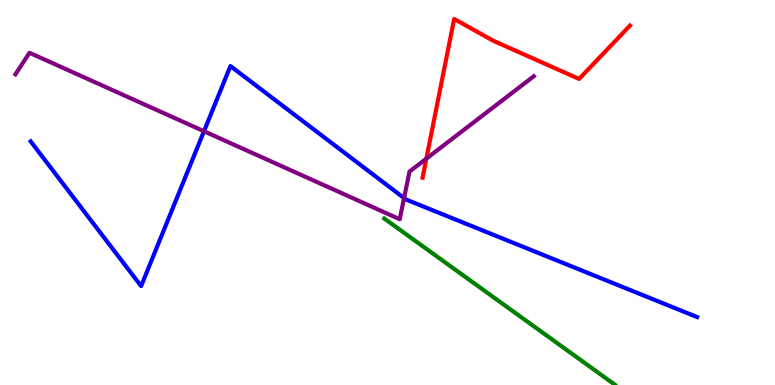[{'lines': ['blue', 'red'], 'intersections': []}, {'lines': ['green', 'red'], 'intersections': []}, {'lines': ['purple', 'red'], 'intersections': [{'x': 5.5, 'y': 5.88}]}, {'lines': ['blue', 'green'], 'intersections': []}, {'lines': ['blue', 'purple'], 'intersections': [{'x': 2.63, 'y': 6.59}, {'x': 5.21, 'y': 4.85}]}, {'lines': ['green', 'purple'], 'intersections': []}]